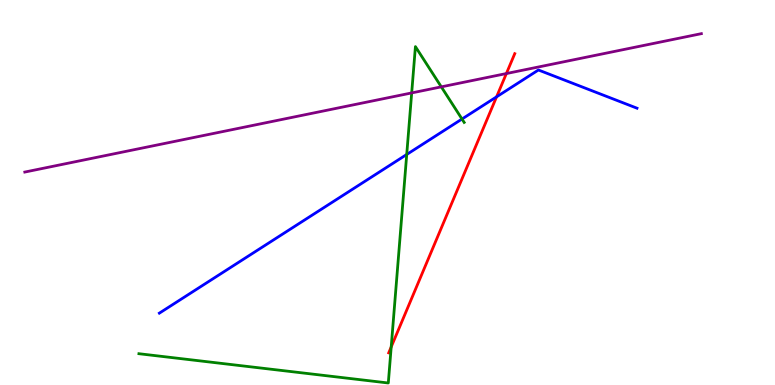[{'lines': ['blue', 'red'], 'intersections': [{'x': 6.41, 'y': 7.48}]}, {'lines': ['green', 'red'], 'intersections': [{'x': 5.05, 'y': 0.989}]}, {'lines': ['purple', 'red'], 'intersections': [{'x': 6.53, 'y': 8.09}]}, {'lines': ['blue', 'green'], 'intersections': [{'x': 5.25, 'y': 5.99}, {'x': 5.96, 'y': 6.91}]}, {'lines': ['blue', 'purple'], 'intersections': []}, {'lines': ['green', 'purple'], 'intersections': [{'x': 5.31, 'y': 7.59}, {'x': 5.69, 'y': 7.74}]}]